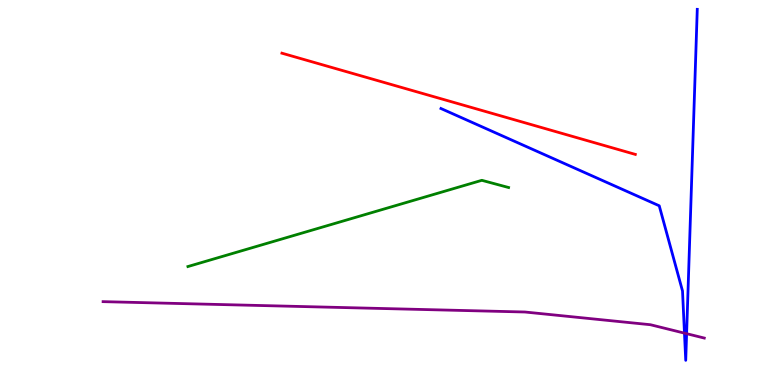[{'lines': ['blue', 'red'], 'intersections': []}, {'lines': ['green', 'red'], 'intersections': []}, {'lines': ['purple', 'red'], 'intersections': []}, {'lines': ['blue', 'green'], 'intersections': []}, {'lines': ['blue', 'purple'], 'intersections': [{'x': 8.83, 'y': 1.35}, {'x': 8.86, 'y': 1.33}]}, {'lines': ['green', 'purple'], 'intersections': []}]